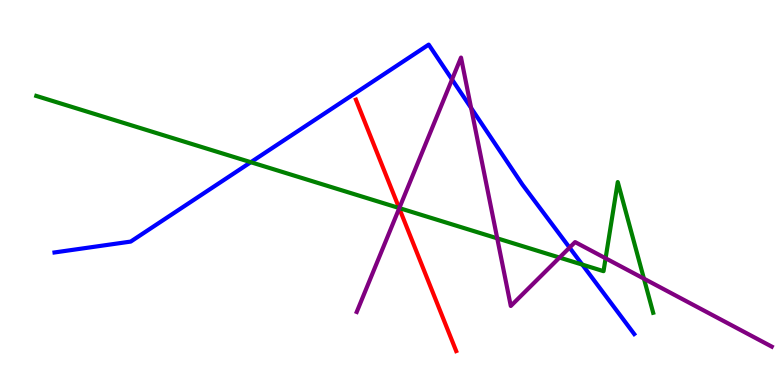[{'lines': ['blue', 'red'], 'intersections': []}, {'lines': ['green', 'red'], 'intersections': [{'x': 5.15, 'y': 4.6}]}, {'lines': ['purple', 'red'], 'intersections': [{'x': 5.15, 'y': 4.59}]}, {'lines': ['blue', 'green'], 'intersections': [{'x': 3.24, 'y': 5.79}, {'x': 7.51, 'y': 3.13}]}, {'lines': ['blue', 'purple'], 'intersections': [{'x': 5.83, 'y': 7.94}, {'x': 6.08, 'y': 7.2}, {'x': 7.35, 'y': 3.57}]}, {'lines': ['green', 'purple'], 'intersections': [{'x': 5.15, 'y': 4.6}, {'x': 6.42, 'y': 3.81}, {'x': 7.22, 'y': 3.31}, {'x': 7.81, 'y': 3.29}, {'x': 8.31, 'y': 2.76}]}]